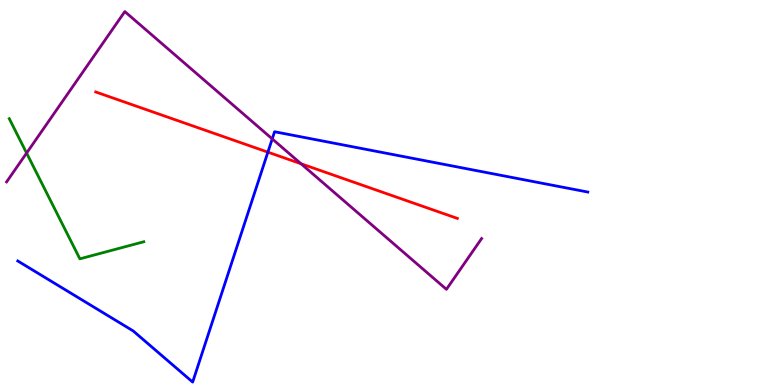[{'lines': ['blue', 'red'], 'intersections': [{'x': 3.46, 'y': 6.05}]}, {'lines': ['green', 'red'], 'intersections': []}, {'lines': ['purple', 'red'], 'intersections': [{'x': 3.88, 'y': 5.75}]}, {'lines': ['blue', 'green'], 'intersections': []}, {'lines': ['blue', 'purple'], 'intersections': [{'x': 3.51, 'y': 6.39}]}, {'lines': ['green', 'purple'], 'intersections': [{'x': 0.343, 'y': 6.02}]}]